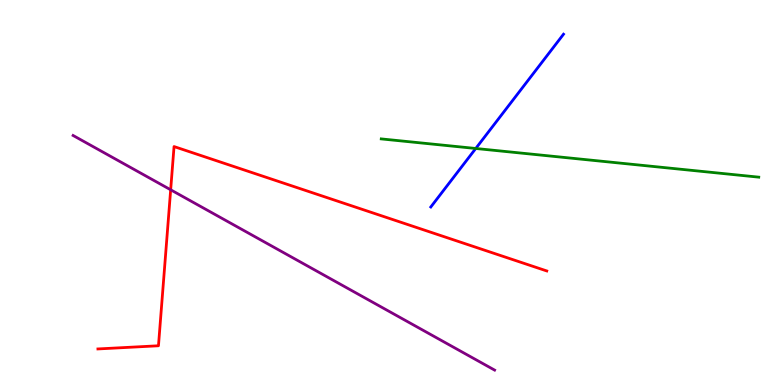[{'lines': ['blue', 'red'], 'intersections': []}, {'lines': ['green', 'red'], 'intersections': []}, {'lines': ['purple', 'red'], 'intersections': [{'x': 2.2, 'y': 5.07}]}, {'lines': ['blue', 'green'], 'intersections': [{'x': 6.14, 'y': 6.14}]}, {'lines': ['blue', 'purple'], 'intersections': []}, {'lines': ['green', 'purple'], 'intersections': []}]